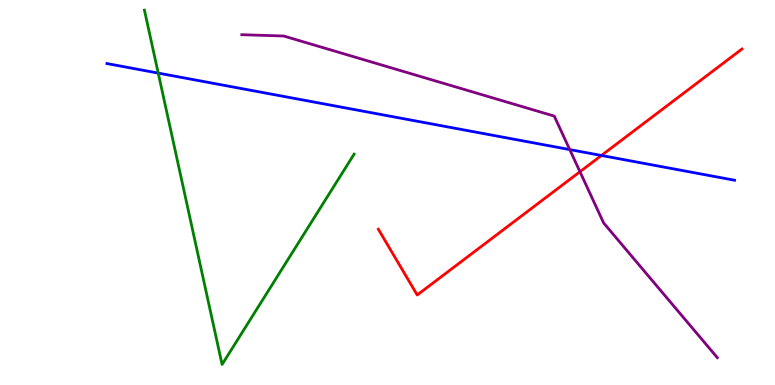[{'lines': ['blue', 'red'], 'intersections': [{'x': 7.76, 'y': 5.96}]}, {'lines': ['green', 'red'], 'intersections': []}, {'lines': ['purple', 'red'], 'intersections': [{'x': 7.48, 'y': 5.54}]}, {'lines': ['blue', 'green'], 'intersections': [{'x': 2.04, 'y': 8.1}]}, {'lines': ['blue', 'purple'], 'intersections': [{'x': 7.35, 'y': 6.11}]}, {'lines': ['green', 'purple'], 'intersections': []}]